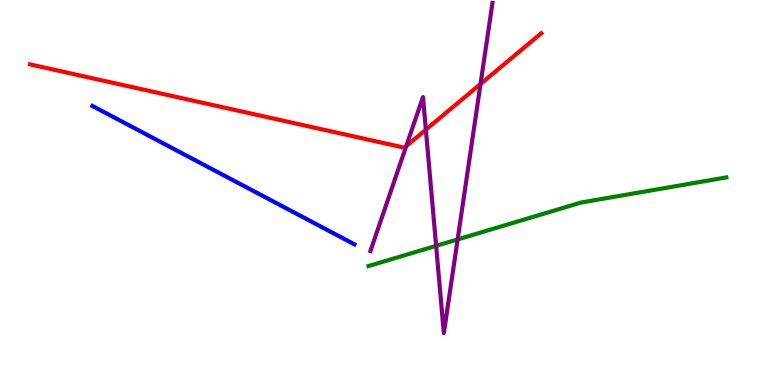[{'lines': ['blue', 'red'], 'intersections': []}, {'lines': ['green', 'red'], 'intersections': []}, {'lines': ['purple', 'red'], 'intersections': [{'x': 5.24, 'y': 6.21}, {'x': 5.49, 'y': 6.63}, {'x': 6.2, 'y': 7.82}]}, {'lines': ['blue', 'green'], 'intersections': []}, {'lines': ['blue', 'purple'], 'intersections': []}, {'lines': ['green', 'purple'], 'intersections': [{'x': 5.63, 'y': 3.61}, {'x': 5.9, 'y': 3.78}]}]